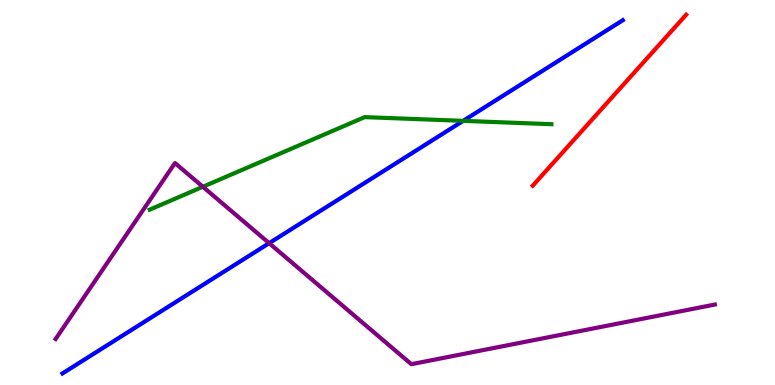[{'lines': ['blue', 'red'], 'intersections': []}, {'lines': ['green', 'red'], 'intersections': []}, {'lines': ['purple', 'red'], 'intersections': []}, {'lines': ['blue', 'green'], 'intersections': [{'x': 5.98, 'y': 6.86}]}, {'lines': ['blue', 'purple'], 'intersections': [{'x': 3.47, 'y': 3.68}]}, {'lines': ['green', 'purple'], 'intersections': [{'x': 2.62, 'y': 5.15}]}]